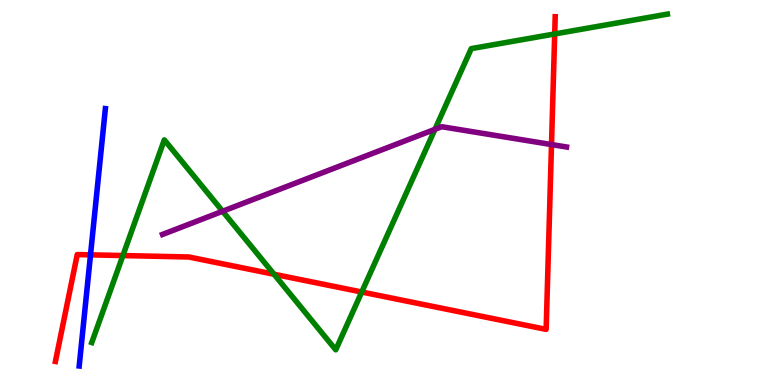[{'lines': ['blue', 'red'], 'intersections': [{'x': 1.17, 'y': 3.38}]}, {'lines': ['green', 'red'], 'intersections': [{'x': 1.59, 'y': 3.36}, {'x': 3.54, 'y': 2.88}, {'x': 4.67, 'y': 2.42}, {'x': 7.16, 'y': 9.12}]}, {'lines': ['purple', 'red'], 'intersections': [{'x': 7.12, 'y': 6.25}]}, {'lines': ['blue', 'green'], 'intersections': []}, {'lines': ['blue', 'purple'], 'intersections': []}, {'lines': ['green', 'purple'], 'intersections': [{'x': 2.87, 'y': 4.51}, {'x': 5.61, 'y': 6.64}]}]